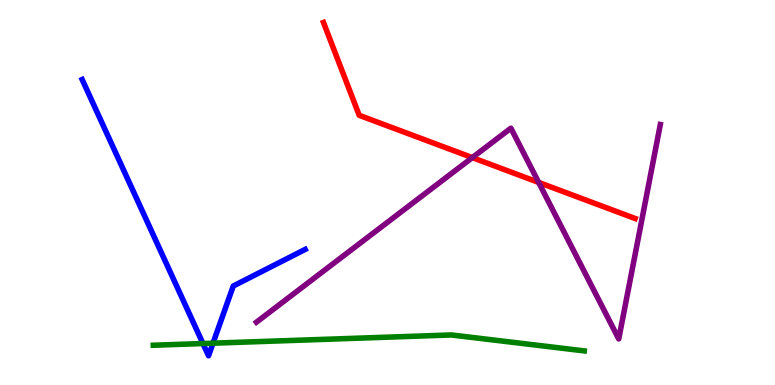[{'lines': ['blue', 'red'], 'intersections': []}, {'lines': ['green', 'red'], 'intersections': []}, {'lines': ['purple', 'red'], 'intersections': [{'x': 6.09, 'y': 5.91}, {'x': 6.95, 'y': 5.26}]}, {'lines': ['blue', 'green'], 'intersections': [{'x': 2.62, 'y': 1.08}, {'x': 2.75, 'y': 1.09}]}, {'lines': ['blue', 'purple'], 'intersections': []}, {'lines': ['green', 'purple'], 'intersections': []}]